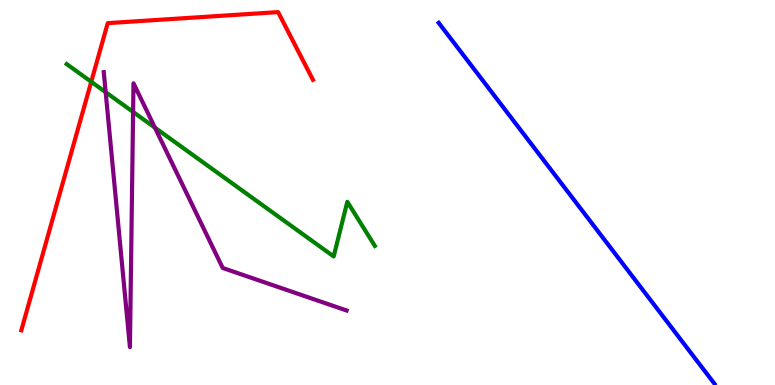[{'lines': ['blue', 'red'], 'intersections': []}, {'lines': ['green', 'red'], 'intersections': [{'x': 1.18, 'y': 7.88}]}, {'lines': ['purple', 'red'], 'intersections': []}, {'lines': ['blue', 'green'], 'intersections': []}, {'lines': ['blue', 'purple'], 'intersections': []}, {'lines': ['green', 'purple'], 'intersections': [{'x': 1.36, 'y': 7.61}, {'x': 1.72, 'y': 7.09}, {'x': 2.0, 'y': 6.68}]}]